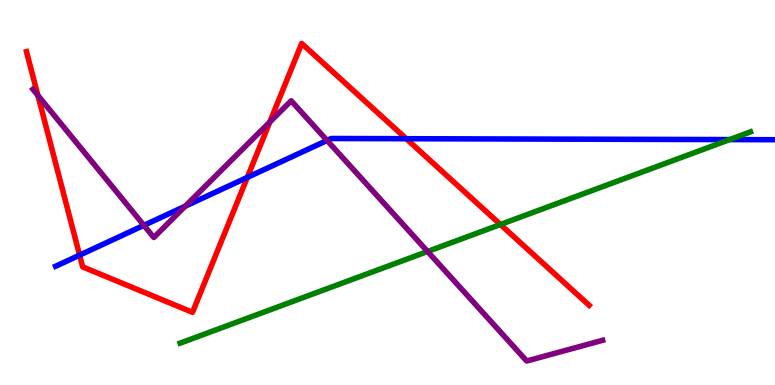[{'lines': ['blue', 'red'], 'intersections': [{'x': 1.03, 'y': 3.37}, {'x': 3.19, 'y': 5.39}, {'x': 5.24, 'y': 6.4}]}, {'lines': ['green', 'red'], 'intersections': [{'x': 6.46, 'y': 4.17}]}, {'lines': ['purple', 'red'], 'intersections': [{'x': 0.489, 'y': 7.52}, {'x': 3.48, 'y': 6.83}]}, {'lines': ['blue', 'green'], 'intersections': [{'x': 9.41, 'y': 6.37}]}, {'lines': ['blue', 'purple'], 'intersections': [{'x': 1.86, 'y': 4.15}, {'x': 2.39, 'y': 4.65}, {'x': 4.22, 'y': 6.35}]}, {'lines': ['green', 'purple'], 'intersections': [{'x': 5.52, 'y': 3.47}]}]